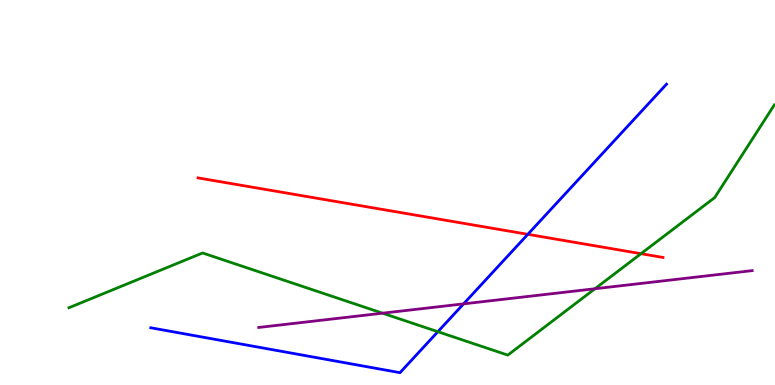[{'lines': ['blue', 'red'], 'intersections': [{'x': 6.81, 'y': 3.91}]}, {'lines': ['green', 'red'], 'intersections': [{'x': 8.27, 'y': 3.41}]}, {'lines': ['purple', 'red'], 'intersections': []}, {'lines': ['blue', 'green'], 'intersections': [{'x': 5.65, 'y': 1.38}]}, {'lines': ['blue', 'purple'], 'intersections': [{'x': 5.98, 'y': 2.11}]}, {'lines': ['green', 'purple'], 'intersections': [{'x': 4.94, 'y': 1.87}, {'x': 7.68, 'y': 2.5}]}]